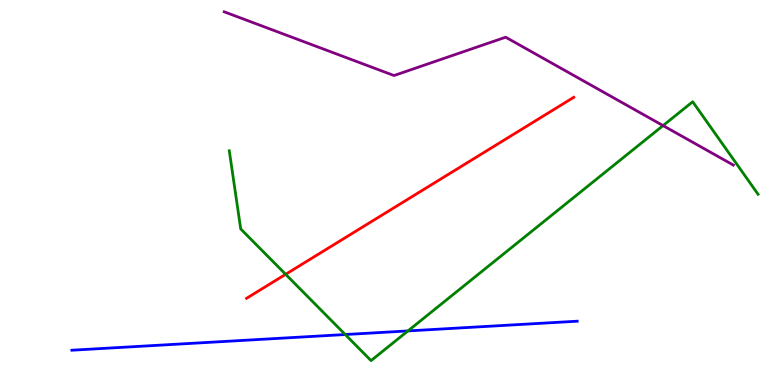[{'lines': ['blue', 'red'], 'intersections': []}, {'lines': ['green', 'red'], 'intersections': [{'x': 3.69, 'y': 2.88}]}, {'lines': ['purple', 'red'], 'intersections': []}, {'lines': ['blue', 'green'], 'intersections': [{'x': 4.45, 'y': 1.31}, {'x': 5.26, 'y': 1.4}]}, {'lines': ['blue', 'purple'], 'intersections': []}, {'lines': ['green', 'purple'], 'intersections': [{'x': 8.56, 'y': 6.74}]}]